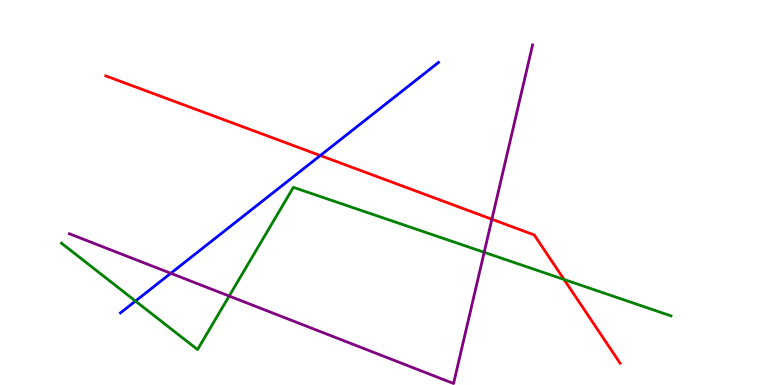[{'lines': ['blue', 'red'], 'intersections': [{'x': 4.13, 'y': 5.96}]}, {'lines': ['green', 'red'], 'intersections': [{'x': 7.28, 'y': 2.74}]}, {'lines': ['purple', 'red'], 'intersections': [{'x': 6.35, 'y': 4.31}]}, {'lines': ['blue', 'green'], 'intersections': [{'x': 1.75, 'y': 2.18}]}, {'lines': ['blue', 'purple'], 'intersections': [{'x': 2.2, 'y': 2.9}]}, {'lines': ['green', 'purple'], 'intersections': [{'x': 2.96, 'y': 2.31}, {'x': 6.25, 'y': 3.45}]}]